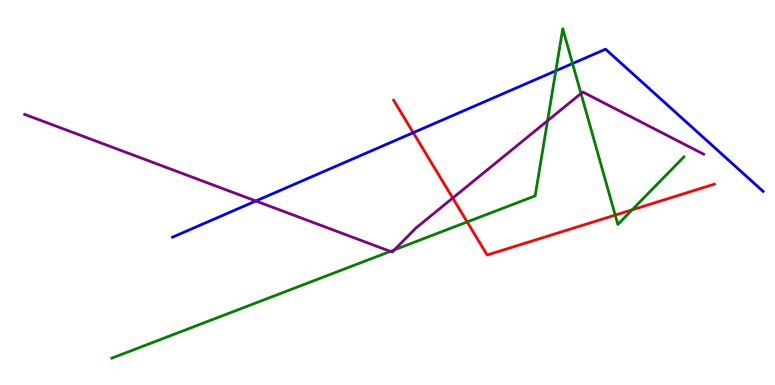[{'lines': ['blue', 'red'], 'intersections': [{'x': 5.33, 'y': 6.55}]}, {'lines': ['green', 'red'], 'intersections': [{'x': 6.03, 'y': 4.24}, {'x': 7.94, 'y': 4.41}, {'x': 8.16, 'y': 4.55}]}, {'lines': ['purple', 'red'], 'intersections': [{'x': 5.84, 'y': 4.86}]}, {'lines': ['blue', 'green'], 'intersections': [{'x': 7.17, 'y': 8.16}, {'x': 7.39, 'y': 8.35}]}, {'lines': ['blue', 'purple'], 'intersections': [{'x': 3.3, 'y': 4.78}]}, {'lines': ['green', 'purple'], 'intersections': [{'x': 5.04, 'y': 3.47}, {'x': 5.09, 'y': 3.51}, {'x': 7.07, 'y': 6.86}, {'x': 7.5, 'y': 7.57}]}]